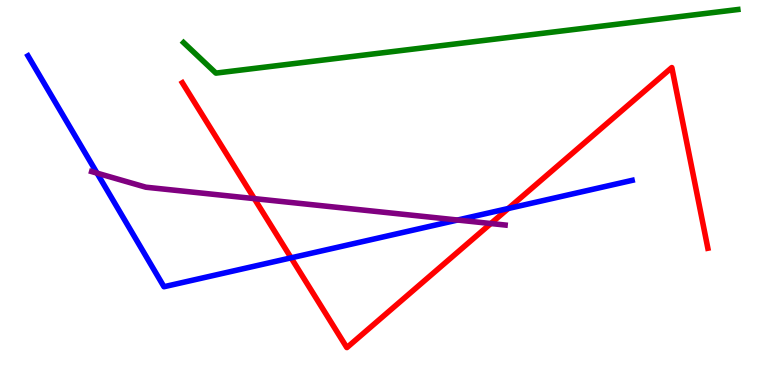[{'lines': ['blue', 'red'], 'intersections': [{'x': 3.76, 'y': 3.3}, {'x': 6.56, 'y': 4.58}]}, {'lines': ['green', 'red'], 'intersections': []}, {'lines': ['purple', 'red'], 'intersections': [{'x': 3.28, 'y': 4.84}, {'x': 6.33, 'y': 4.19}]}, {'lines': ['blue', 'green'], 'intersections': []}, {'lines': ['blue', 'purple'], 'intersections': [{'x': 1.25, 'y': 5.5}, {'x': 5.9, 'y': 4.29}]}, {'lines': ['green', 'purple'], 'intersections': []}]